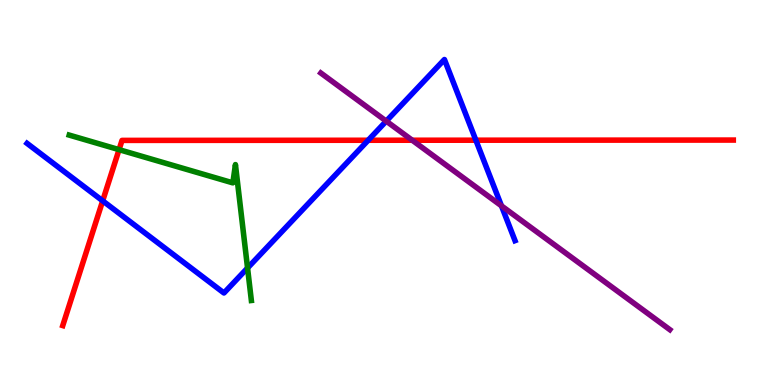[{'lines': ['blue', 'red'], 'intersections': [{'x': 1.32, 'y': 4.78}, {'x': 4.75, 'y': 6.36}, {'x': 6.14, 'y': 6.36}]}, {'lines': ['green', 'red'], 'intersections': [{'x': 1.54, 'y': 6.11}]}, {'lines': ['purple', 'red'], 'intersections': [{'x': 5.32, 'y': 6.36}]}, {'lines': ['blue', 'green'], 'intersections': [{'x': 3.19, 'y': 3.04}]}, {'lines': ['blue', 'purple'], 'intersections': [{'x': 4.98, 'y': 6.85}, {'x': 6.47, 'y': 4.65}]}, {'lines': ['green', 'purple'], 'intersections': []}]